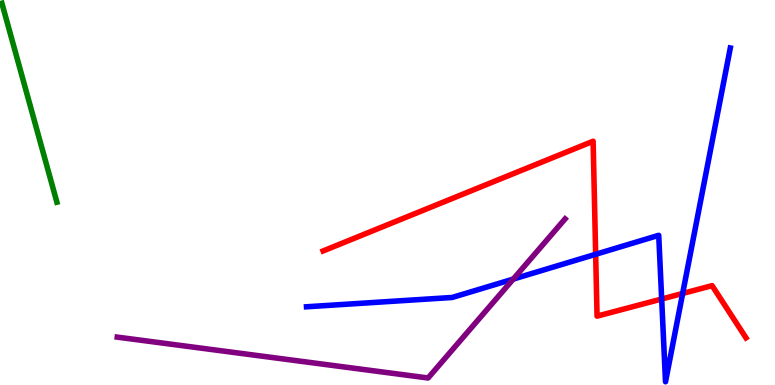[{'lines': ['blue', 'red'], 'intersections': [{'x': 7.69, 'y': 3.4}, {'x': 8.54, 'y': 2.23}, {'x': 8.81, 'y': 2.38}]}, {'lines': ['green', 'red'], 'intersections': []}, {'lines': ['purple', 'red'], 'intersections': []}, {'lines': ['blue', 'green'], 'intersections': []}, {'lines': ['blue', 'purple'], 'intersections': [{'x': 6.62, 'y': 2.75}]}, {'lines': ['green', 'purple'], 'intersections': []}]